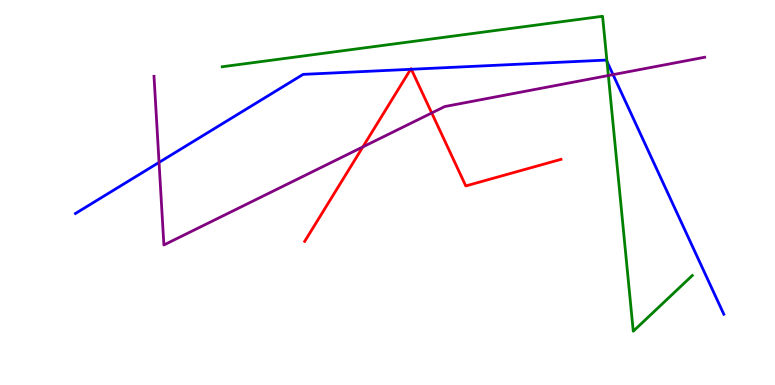[{'lines': ['blue', 'red'], 'intersections': [{'x': 5.3, 'y': 8.2}, {'x': 5.31, 'y': 8.2}]}, {'lines': ['green', 'red'], 'intersections': []}, {'lines': ['purple', 'red'], 'intersections': [{'x': 4.68, 'y': 6.18}, {'x': 5.57, 'y': 7.07}]}, {'lines': ['blue', 'green'], 'intersections': [{'x': 7.83, 'y': 8.4}]}, {'lines': ['blue', 'purple'], 'intersections': [{'x': 2.05, 'y': 5.78}, {'x': 7.91, 'y': 8.06}]}, {'lines': ['green', 'purple'], 'intersections': [{'x': 7.85, 'y': 8.04}]}]